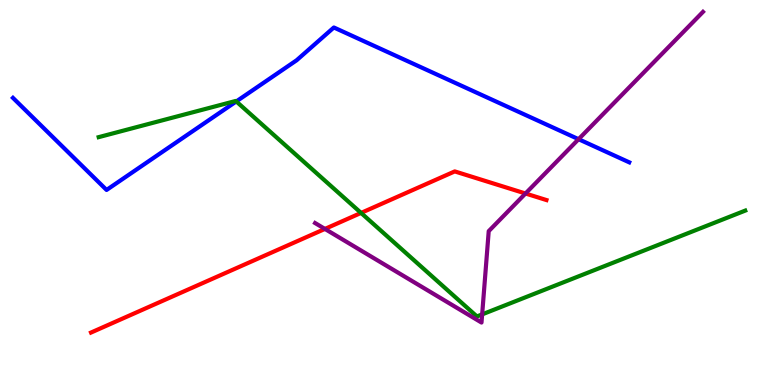[{'lines': ['blue', 'red'], 'intersections': []}, {'lines': ['green', 'red'], 'intersections': [{'x': 4.66, 'y': 4.47}]}, {'lines': ['purple', 'red'], 'intersections': [{'x': 4.19, 'y': 4.05}, {'x': 6.78, 'y': 4.97}]}, {'lines': ['blue', 'green'], 'intersections': [{'x': 3.05, 'y': 7.37}]}, {'lines': ['blue', 'purple'], 'intersections': [{'x': 7.47, 'y': 6.38}]}, {'lines': ['green', 'purple'], 'intersections': [{'x': 6.22, 'y': 1.83}]}]